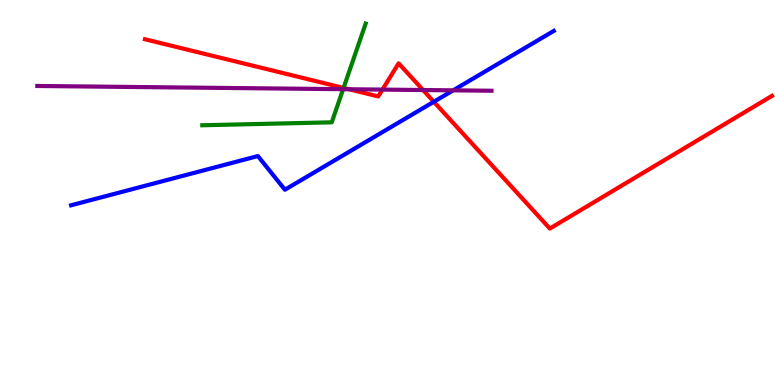[{'lines': ['blue', 'red'], 'intersections': [{'x': 5.6, 'y': 7.36}]}, {'lines': ['green', 'red'], 'intersections': [{'x': 4.43, 'y': 7.72}]}, {'lines': ['purple', 'red'], 'intersections': [{'x': 4.5, 'y': 7.68}, {'x': 4.93, 'y': 7.67}, {'x': 5.46, 'y': 7.66}]}, {'lines': ['blue', 'green'], 'intersections': []}, {'lines': ['blue', 'purple'], 'intersections': [{'x': 5.85, 'y': 7.65}]}, {'lines': ['green', 'purple'], 'intersections': [{'x': 4.43, 'y': 7.68}]}]